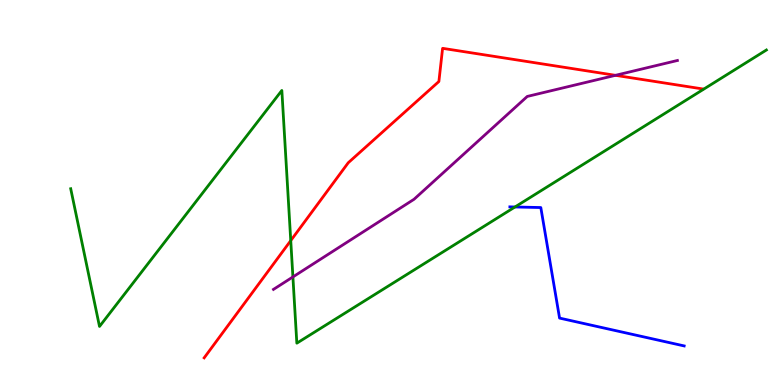[{'lines': ['blue', 'red'], 'intersections': []}, {'lines': ['green', 'red'], 'intersections': [{'x': 3.75, 'y': 3.75}]}, {'lines': ['purple', 'red'], 'intersections': [{'x': 7.94, 'y': 8.04}]}, {'lines': ['blue', 'green'], 'intersections': [{'x': 6.64, 'y': 4.62}]}, {'lines': ['blue', 'purple'], 'intersections': []}, {'lines': ['green', 'purple'], 'intersections': [{'x': 3.78, 'y': 2.81}]}]